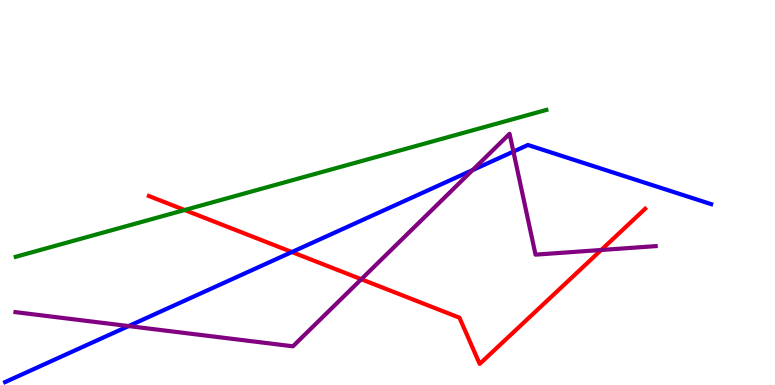[{'lines': ['blue', 'red'], 'intersections': [{'x': 3.77, 'y': 3.45}]}, {'lines': ['green', 'red'], 'intersections': [{'x': 2.38, 'y': 4.54}]}, {'lines': ['purple', 'red'], 'intersections': [{'x': 4.66, 'y': 2.75}, {'x': 7.76, 'y': 3.51}]}, {'lines': ['blue', 'green'], 'intersections': []}, {'lines': ['blue', 'purple'], 'intersections': [{'x': 1.66, 'y': 1.53}, {'x': 6.1, 'y': 5.58}, {'x': 6.62, 'y': 6.06}]}, {'lines': ['green', 'purple'], 'intersections': []}]